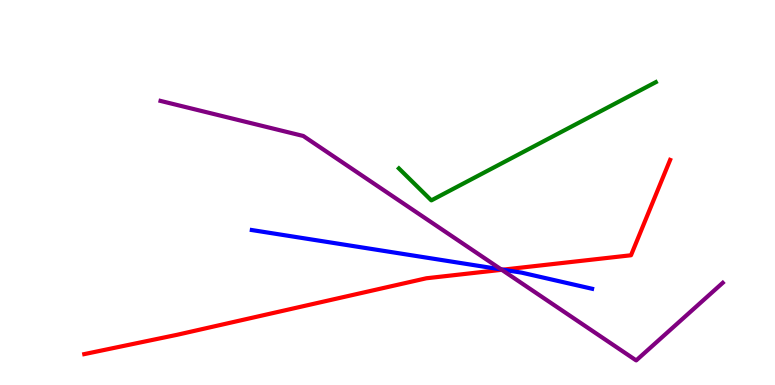[{'lines': ['blue', 'red'], 'intersections': [{'x': 6.49, 'y': 3.0}]}, {'lines': ['green', 'red'], 'intersections': []}, {'lines': ['purple', 'red'], 'intersections': [{'x': 6.47, 'y': 2.99}]}, {'lines': ['blue', 'green'], 'intersections': []}, {'lines': ['blue', 'purple'], 'intersections': [{'x': 6.47, 'y': 3.0}]}, {'lines': ['green', 'purple'], 'intersections': []}]